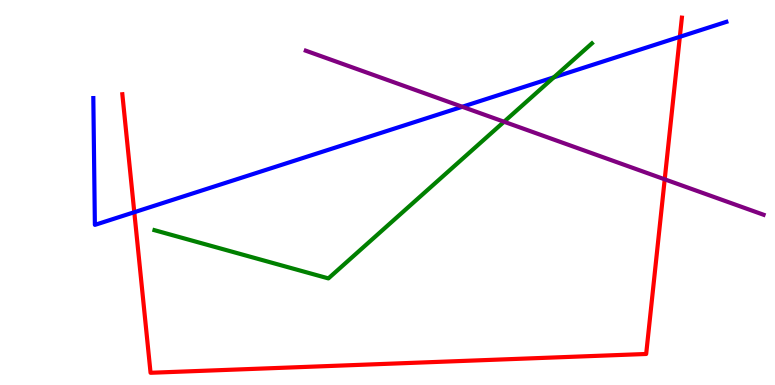[{'lines': ['blue', 'red'], 'intersections': [{'x': 1.73, 'y': 4.49}, {'x': 8.77, 'y': 9.04}]}, {'lines': ['green', 'red'], 'intersections': []}, {'lines': ['purple', 'red'], 'intersections': [{'x': 8.58, 'y': 5.34}]}, {'lines': ['blue', 'green'], 'intersections': [{'x': 7.15, 'y': 7.99}]}, {'lines': ['blue', 'purple'], 'intersections': [{'x': 5.96, 'y': 7.23}]}, {'lines': ['green', 'purple'], 'intersections': [{'x': 6.5, 'y': 6.84}]}]